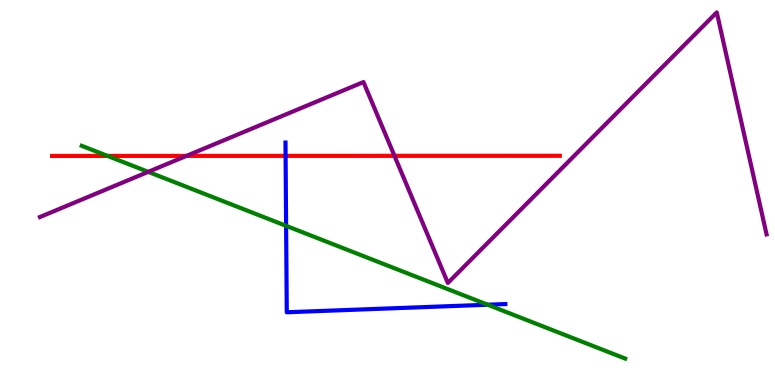[{'lines': ['blue', 'red'], 'intersections': [{'x': 3.68, 'y': 5.95}]}, {'lines': ['green', 'red'], 'intersections': [{'x': 1.39, 'y': 5.95}]}, {'lines': ['purple', 'red'], 'intersections': [{'x': 2.41, 'y': 5.95}, {'x': 5.09, 'y': 5.95}]}, {'lines': ['blue', 'green'], 'intersections': [{'x': 3.69, 'y': 4.13}, {'x': 6.29, 'y': 2.09}]}, {'lines': ['blue', 'purple'], 'intersections': []}, {'lines': ['green', 'purple'], 'intersections': [{'x': 1.91, 'y': 5.54}]}]